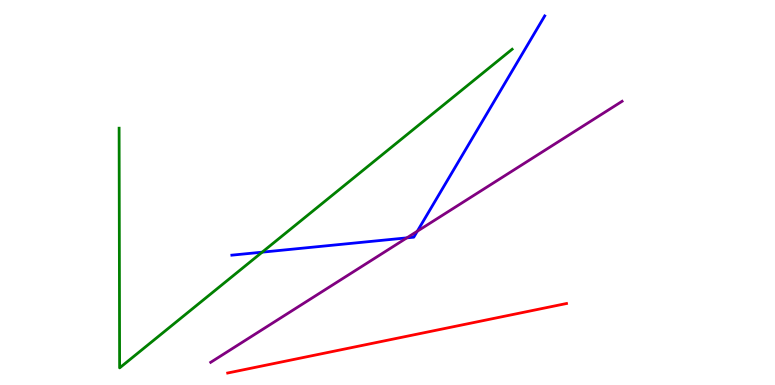[{'lines': ['blue', 'red'], 'intersections': []}, {'lines': ['green', 'red'], 'intersections': []}, {'lines': ['purple', 'red'], 'intersections': []}, {'lines': ['blue', 'green'], 'intersections': [{'x': 3.38, 'y': 3.45}]}, {'lines': ['blue', 'purple'], 'intersections': [{'x': 5.25, 'y': 3.82}, {'x': 5.38, 'y': 3.99}]}, {'lines': ['green', 'purple'], 'intersections': []}]